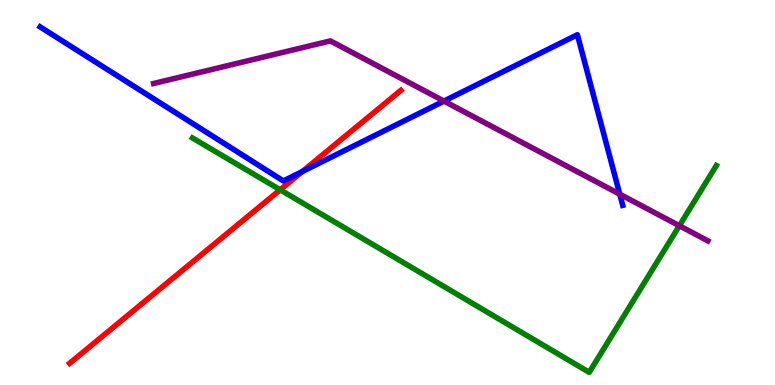[{'lines': ['blue', 'red'], 'intersections': [{'x': 3.9, 'y': 5.55}]}, {'lines': ['green', 'red'], 'intersections': [{'x': 3.62, 'y': 5.07}]}, {'lines': ['purple', 'red'], 'intersections': []}, {'lines': ['blue', 'green'], 'intersections': []}, {'lines': ['blue', 'purple'], 'intersections': [{'x': 5.73, 'y': 7.37}, {'x': 8.0, 'y': 4.96}]}, {'lines': ['green', 'purple'], 'intersections': [{'x': 8.77, 'y': 4.14}]}]